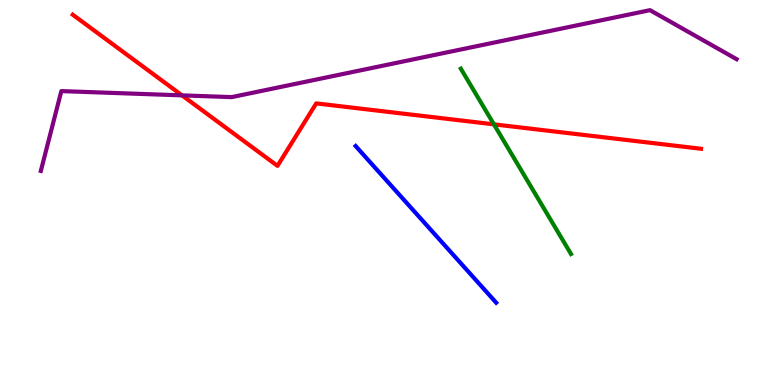[{'lines': ['blue', 'red'], 'intersections': []}, {'lines': ['green', 'red'], 'intersections': [{'x': 6.37, 'y': 6.77}]}, {'lines': ['purple', 'red'], 'intersections': [{'x': 2.35, 'y': 7.52}]}, {'lines': ['blue', 'green'], 'intersections': []}, {'lines': ['blue', 'purple'], 'intersections': []}, {'lines': ['green', 'purple'], 'intersections': []}]